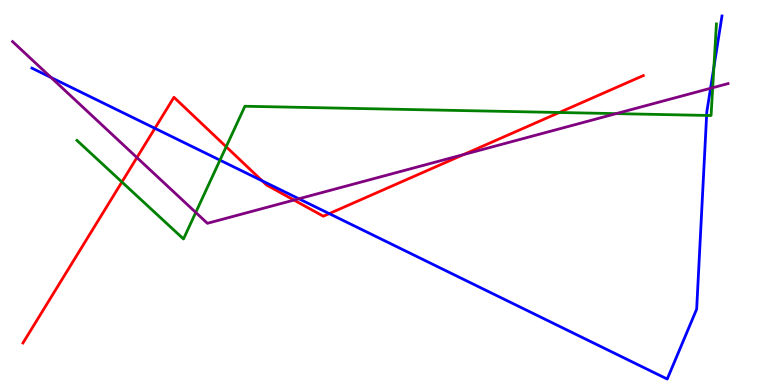[{'lines': ['blue', 'red'], 'intersections': [{'x': 2.0, 'y': 6.67}, {'x': 3.38, 'y': 5.3}, {'x': 4.25, 'y': 4.45}]}, {'lines': ['green', 'red'], 'intersections': [{'x': 1.57, 'y': 5.27}, {'x': 2.92, 'y': 6.19}, {'x': 7.22, 'y': 7.08}]}, {'lines': ['purple', 'red'], 'intersections': [{'x': 1.77, 'y': 5.91}, {'x': 3.79, 'y': 4.8}, {'x': 5.98, 'y': 5.99}]}, {'lines': ['blue', 'green'], 'intersections': [{'x': 2.84, 'y': 5.84}, {'x': 9.12, 'y': 7.0}, {'x': 9.21, 'y': 8.26}]}, {'lines': ['blue', 'purple'], 'intersections': [{'x': 0.659, 'y': 7.99}, {'x': 3.86, 'y': 4.84}, {'x': 9.17, 'y': 7.71}]}, {'lines': ['green', 'purple'], 'intersections': [{'x': 2.53, 'y': 4.48}, {'x': 7.95, 'y': 7.05}, {'x': 9.2, 'y': 7.72}]}]